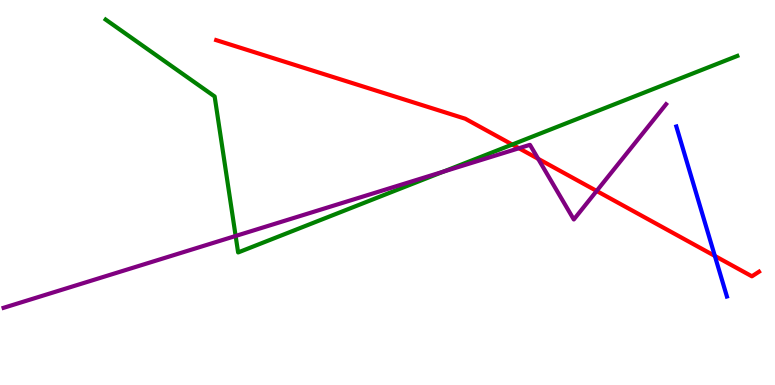[{'lines': ['blue', 'red'], 'intersections': [{'x': 9.22, 'y': 3.35}]}, {'lines': ['green', 'red'], 'intersections': [{'x': 6.61, 'y': 6.25}]}, {'lines': ['purple', 'red'], 'intersections': [{'x': 6.7, 'y': 6.15}, {'x': 6.94, 'y': 5.88}, {'x': 7.7, 'y': 5.04}]}, {'lines': ['blue', 'green'], 'intersections': []}, {'lines': ['blue', 'purple'], 'intersections': []}, {'lines': ['green', 'purple'], 'intersections': [{'x': 3.04, 'y': 3.87}, {'x': 5.72, 'y': 5.54}]}]